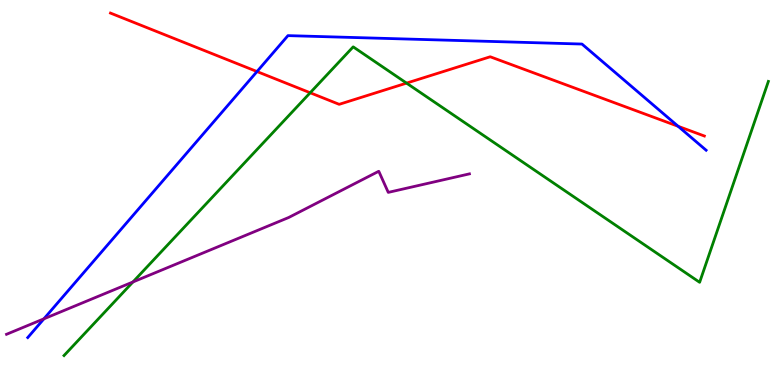[{'lines': ['blue', 'red'], 'intersections': [{'x': 3.32, 'y': 8.14}, {'x': 8.75, 'y': 6.72}]}, {'lines': ['green', 'red'], 'intersections': [{'x': 4.0, 'y': 7.59}, {'x': 5.25, 'y': 7.84}]}, {'lines': ['purple', 'red'], 'intersections': []}, {'lines': ['blue', 'green'], 'intersections': []}, {'lines': ['blue', 'purple'], 'intersections': [{'x': 0.567, 'y': 1.72}]}, {'lines': ['green', 'purple'], 'intersections': [{'x': 1.72, 'y': 2.68}]}]